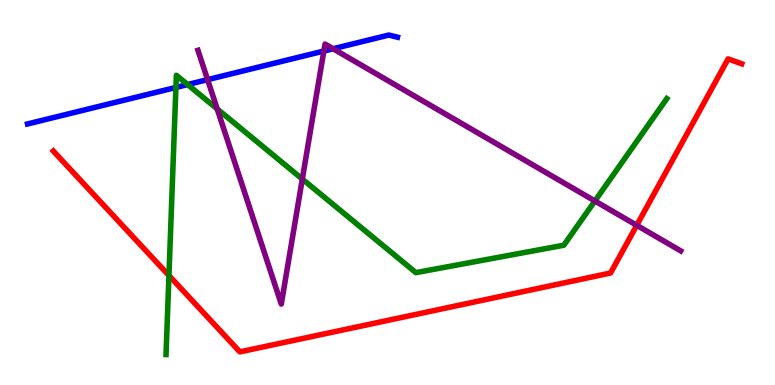[{'lines': ['blue', 'red'], 'intersections': []}, {'lines': ['green', 'red'], 'intersections': [{'x': 2.18, 'y': 2.84}]}, {'lines': ['purple', 'red'], 'intersections': [{'x': 8.22, 'y': 4.15}]}, {'lines': ['blue', 'green'], 'intersections': [{'x': 2.27, 'y': 7.73}, {'x': 2.42, 'y': 7.8}]}, {'lines': ['blue', 'purple'], 'intersections': [{'x': 2.68, 'y': 7.93}, {'x': 4.18, 'y': 8.67}, {'x': 4.3, 'y': 8.73}]}, {'lines': ['green', 'purple'], 'intersections': [{'x': 2.8, 'y': 7.17}, {'x': 3.9, 'y': 5.35}, {'x': 7.68, 'y': 4.78}]}]